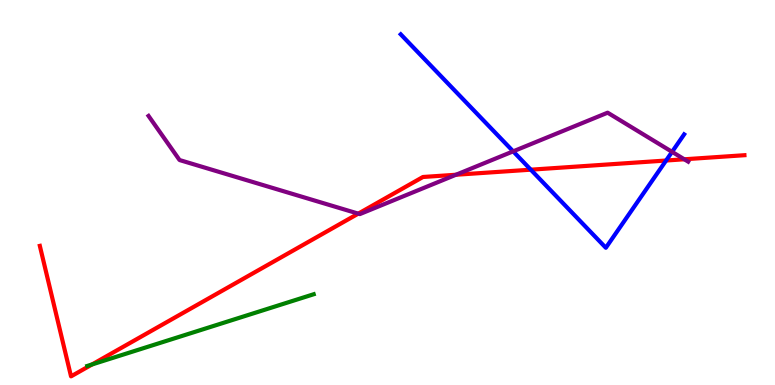[{'lines': ['blue', 'red'], 'intersections': [{'x': 6.85, 'y': 5.59}, {'x': 8.59, 'y': 5.83}]}, {'lines': ['green', 'red'], 'intersections': [{'x': 1.19, 'y': 0.534}]}, {'lines': ['purple', 'red'], 'intersections': [{'x': 4.62, 'y': 4.45}, {'x': 5.88, 'y': 5.46}, {'x': 8.83, 'y': 5.86}]}, {'lines': ['blue', 'green'], 'intersections': []}, {'lines': ['blue', 'purple'], 'intersections': [{'x': 6.62, 'y': 6.07}, {'x': 8.67, 'y': 6.06}]}, {'lines': ['green', 'purple'], 'intersections': []}]